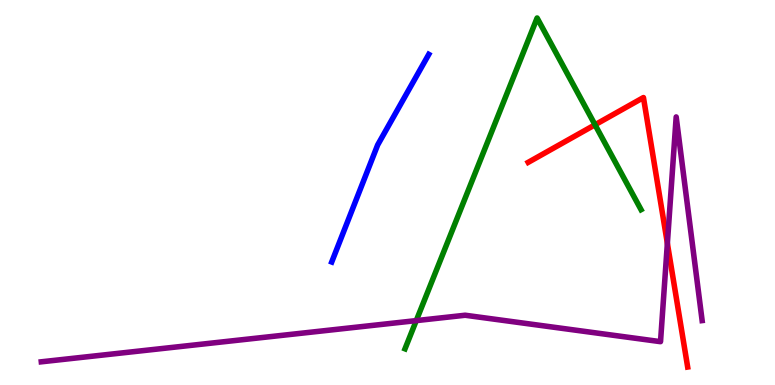[{'lines': ['blue', 'red'], 'intersections': []}, {'lines': ['green', 'red'], 'intersections': [{'x': 7.68, 'y': 6.76}]}, {'lines': ['purple', 'red'], 'intersections': [{'x': 8.61, 'y': 3.68}]}, {'lines': ['blue', 'green'], 'intersections': []}, {'lines': ['blue', 'purple'], 'intersections': []}, {'lines': ['green', 'purple'], 'intersections': [{'x': 5.37, 'y': 1.67}]}]